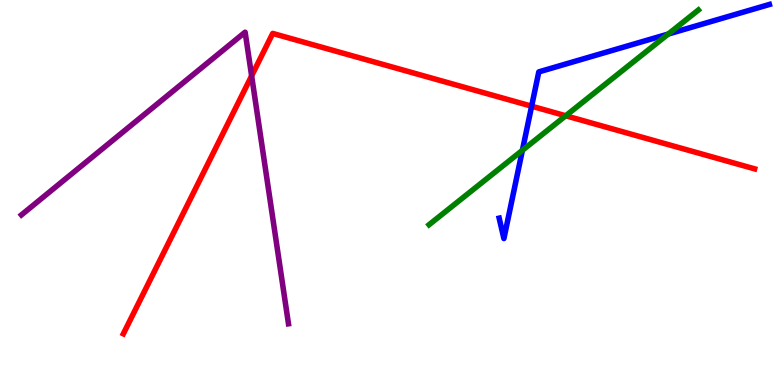[{'lines': ['blue', 'red'], 'intersections': [{'x': 6.86, 'y': 7.24}]}, {'lines': ['green', 'red'], 'intersections': [{'x': 7.3, 'y': 6.99}]}, {'lines': ['purple', 'red'], 'intersections': [{'x': 3.25, 'y': 8.03}]}, {'lines': ['blue', 'green'], 'intersections': [{'x': 6.74, 'y': 6.1}, {'x': 8.62, 'y': 9.12}]}, {'lines': ['blue', 'purple'], 'intersections': []}, {'lines': ['green', 'purple'], 'intersections': []}]